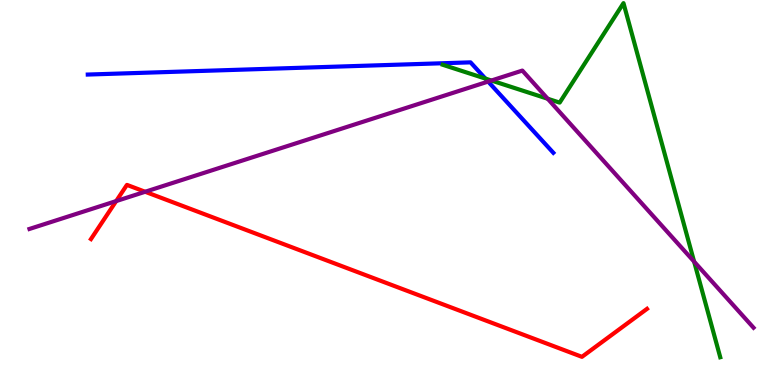[{'lines': ['blue', 'red'], 'intersections': []}, {'lines': ['green', 'red'], 'intersections': []}, {'lines': ['purple', 'red'], 'intersections': [{'x': 1.5, 'y': 4.78}, {'x': 1.87, 'y': 5.02}]}, {'lines': ['blue', 'green'], 'intersections': [{'x': 6.26, 'y': 7.96}]}, {'lines': ['blue', 'purple'], 'intersections': [{'x': 6.3, 'y': 7.88}]}, {'lines': ['green', 'purple'], 'intersections': [{'x': 6.34, 'y': 7.91}, {'x': 7.07, 'y': 7.44}, {'x': 8.96, 'y': 3.2}]}]